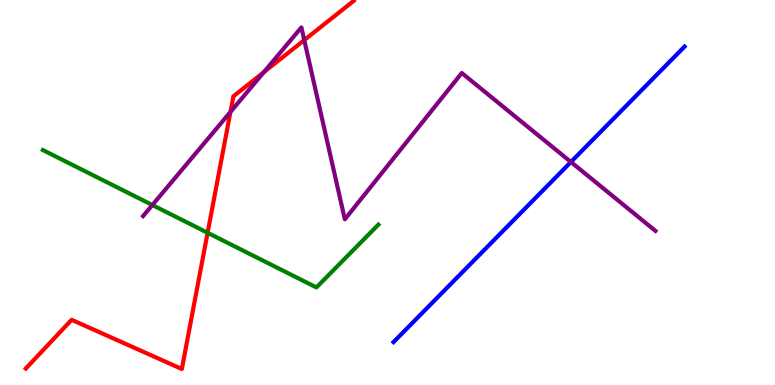[{'lines': ['blue', 'red'], 'intersections': []}, {'lines': ['green', 'red'], 'intersections': [{'x': 2.68, 'y': 3.95}]}, {'lines': ['purple', 'red'], 'intersections': [{'x': 2.97, 'y': 7.09}, {'x': 3.4, 'y': 8.12}, {'x': 3.93, 'y': 8.96}]}, {'lines': ['blue', 'green'], 'intersections': []}, {'lines': ['blue', 'purple'], 'intersections': [{'x': 7.37, 'y': 5.79}]}, {'lines': ['green', 'purple'], 'intersections': [{'x': 1.97, 'y': 4.67}]}]